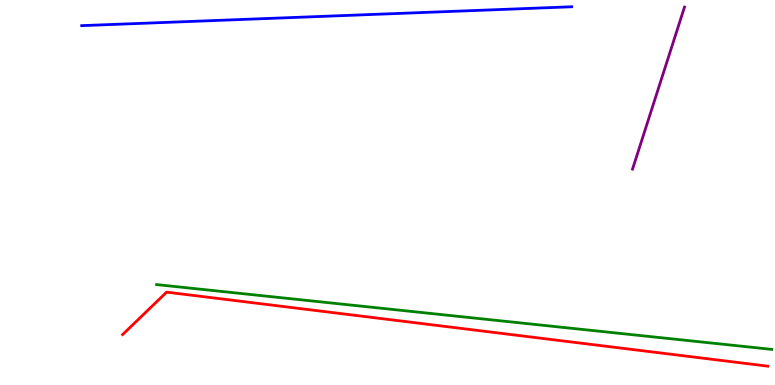[{'lines': ['blue', 'red'], 'intersections': []}, {'lines': ['green', 'red'], 'intersections': []}, {'lines': ['purple', 'red'], 'intersections': []}, {'lines': ['blue', 'green'], 'intersections': []}, {'lines': ['blue', 'purple'], 'intersections': []}, {'lines': ['green', 'purple'], 'intersections': []}]